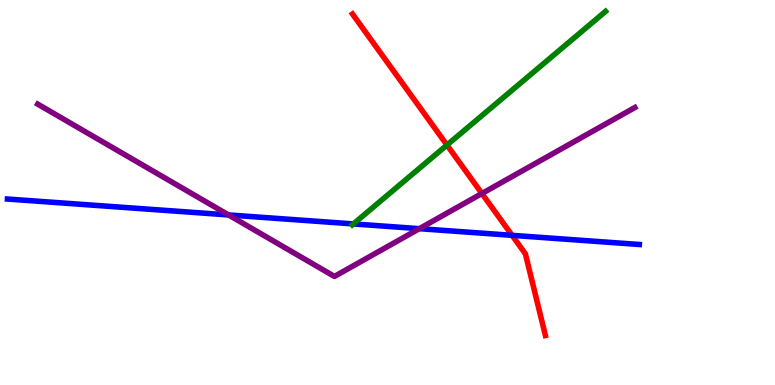[{'lines': ['blue', 'red'], 'intersections': [{'x': 6.61, 'y': 3.89}]}, {'lines': ['green', 'red'], 'intersections': [{'x': 5.77, 'y': 6.23}]}, {'lines': ['purple', 'red'], 'intersections': [{'x': 6.22, 'y': 4.97}]}, {'lines': ['blue', 'green'], 'intersections': [{'x': 4.56, 'y': 4.18}]}, {'lines': ['blue', 'purple'], 'intersections': [{'x': 2.95, 'y': 4.42}, {'x': 5.41, 'y': 4.06}]}, {'lines': ['green', 'purple'], 'intersections': []}]